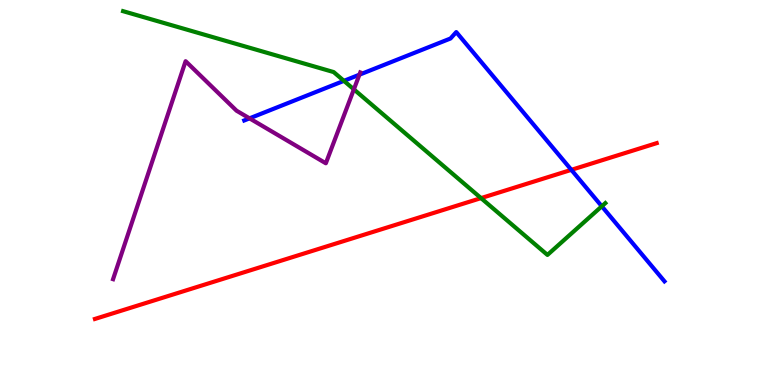[{'lines': ['blue', 'red'], 'intersections': [{'x': 7.37, 'y': 5.59}]}, {'lines': ['green', 'red'], 'intersections': [{'x': 6.21, 'y': 4.85}]}, {'lines': ['purple', 'red'], 'intersections': []}, {'lines': ['blue', 'green'], 'intersections': [{'x': 4.44, 'y': 7.9}, {'x': 7.77, 'y': 4.64}]}, {'lines': ['blue', 'purple'], 'intersections': [{'x': 3.22, 'y': 6.93}, {'x': 4.64, 'y': 8.06}]}, {'lines': ['green', 'purple'], 'intersections': [{'x': 4.57, 'y': 7.68}]}]